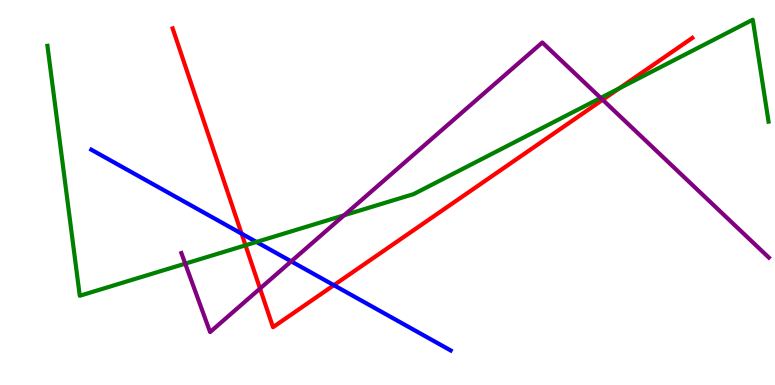[{'lines': ['blue', 'red'], 'intersections': [{'x': 3.12, 'y': 3.93}, {'x': 4.31, 'y': 2.59}]}, {'lines': ['green', 'red'], 'intersections': [{'x': 3.17, 'y': 3.63}, {'x': 7.99, 'y': 7.7}]}, {'lines': ['purple', 'red'], 'intersections': [{'x': 3.36, 'y': 2.51}, {'x': 7.78, 'y': 7.41}]}, {'lines': ['blue', 'green'], 'intersections': [{'x': 3.31, 'y': 3.72}]}, {'lines': ['blue', 'purple'], 'intersections': [{'x': 3.76, 'y': 3.21}]}, {'lines': ['green', 'purple'], 'intersections': [{'x': 2.39, 'y': 3.15}, {'x': 4.44, 'y': 4.41}, {'x': 7.75, 'y': 7.46}]}]